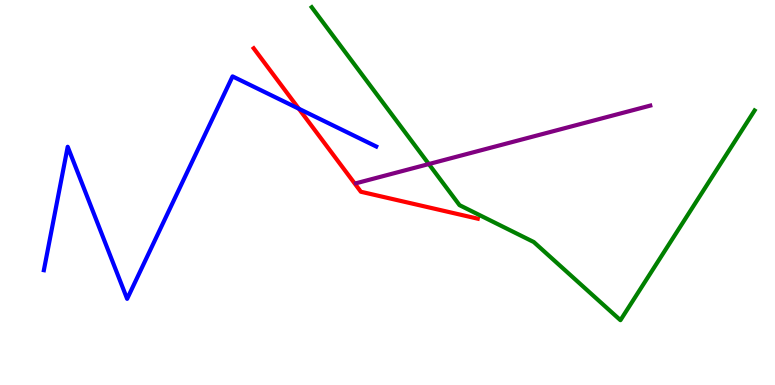[{'lines': ['blue', 'red'], 'intersections': [{'x': 3.86, 'y': 7.18}]}, {'lines': ['green', 'red'], 'intersections': []}, {'lines': ['purple', 'red'], 'intersections': []}, {'lines': ['blue', 'green'], 'intersections': []}, {'lines': ['blue', 'purple'], 'intersections': []}, {'lines': ['green', 'purple'], 'intersections': [{'x': 5.53, 'y': 5.74}]}]